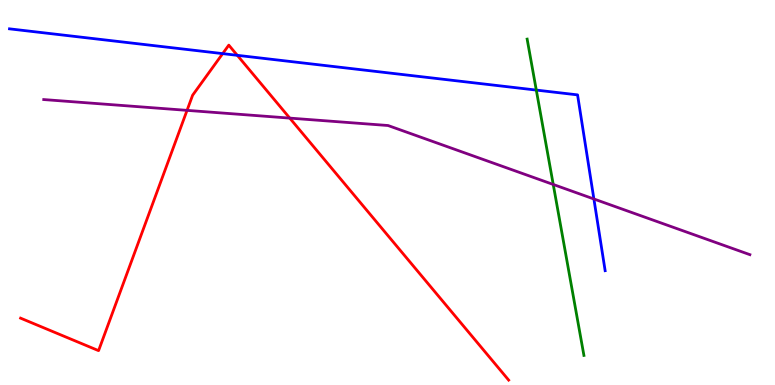[{'lines': ['blue', 'red'], 'intersections': [{'x': 2.87, 'y': 8.61}, {'x': 3.06, 'y': 8.56}]}, {'lines': ['green', 'red'], 'intersections': []}, {'lines': ['purple', 'red'], 'intersections': [{'x': 2.41, 'y': 7.13}, {'x': 3.74, 'y': 6.93}]}, {'lines': ['blue', 'green'], 'intersections': [{'x': 6.92, 'y': 7.66}]}, {'lines': ['blue', 'purple'], 'intersections': [{'x': 7.66, 'y': 4.83}]}, {'lines': ['green', 'purple'], 'intersections': [{'x': 7.14, 'y': 5.21}]}]